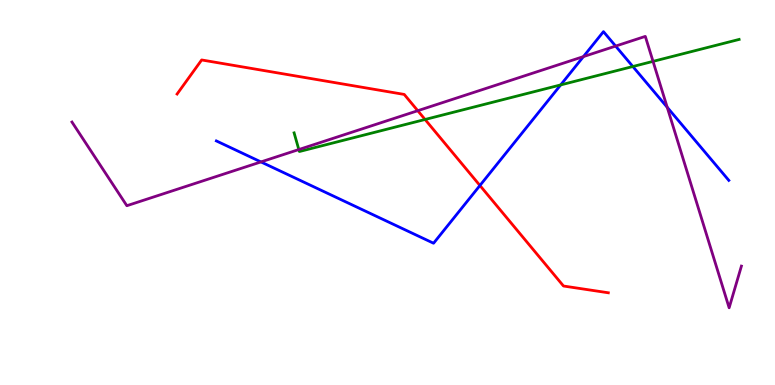[{'lines': ['blue', 'red'], 'intersections': [{'x': 6.19, 'y': 5.18}]}, {'lines': ['green', 'red'], 'intersections': [{'x': 5.48, 'y': 6.9}]}, {'lines': ['purple', 'red'], 'intersections': [{'x': 5.39, 'y': 7.12}]}, {'lines': ['blue', 'green'], 'intersections': [{'x': 7.23, 'y': 7.79}, {'x': 8.17, 'y': 8.27}]}, {'lines': ['blue', 'purple'], 'intersections': [{'x': 3.37, 'y': 5.79}, {'x': 7.53, 'y': 8.53}, {'x': 7.94, 'y': 8.8}, {'x': 8.61, 'y': 7.21}]}, {'lines': ['green', 'purple'], 'intersections': [{'x': 3.86, 'y': 6.12}, {'x': 8.43, 'y': 8.41}]}]